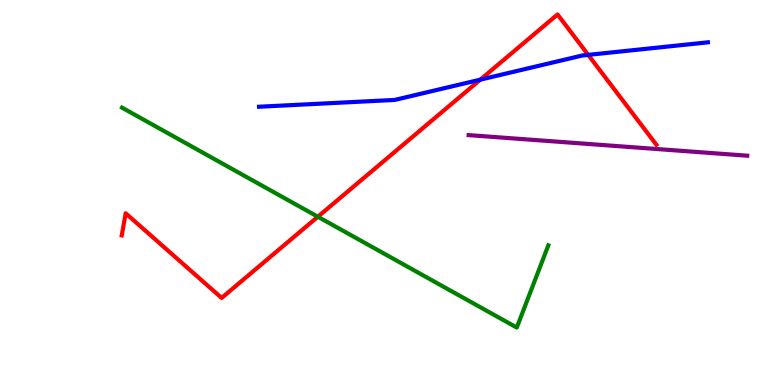[{'lines': ['blue', 'red'], 'intersections': [{'x': 6.2, 'y': 7.93}, {'x': 7.59, 'y': 8.57}]}, {'lines': ['green', 'red'], 'intersections': [{'x': 4.1, 'y': 4.37}]}, {'lines': ['purple', 'red'], 'intersections': []}, {'lines': ['blue', 'green'], 'intersections': []}, {'lines': ['blue', 'purple'], 'intersections': []}, {'lines': ['green', 'purple'], 'intersections': []}]